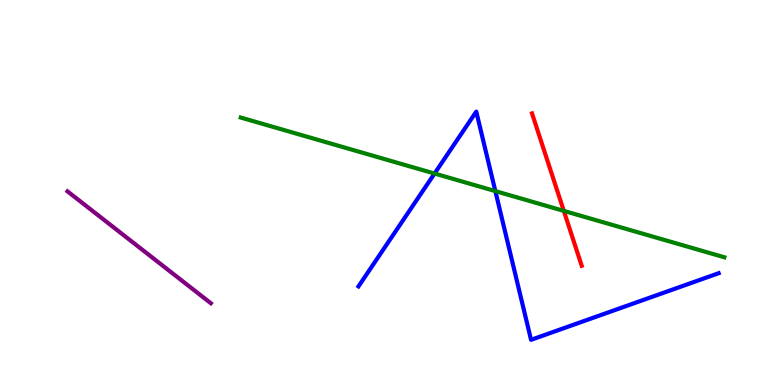[{'lines': ['blue', 'red'], 'intersections': []}, {'lines': ['green', 'red'], 'intersections': [{'x': 7.27, 'y': 4.52}]}, {'lines': ['purple', 'red'], 'intersections': []}, {'lines': ['blue', 'green'], 'intersections': [{'x': 5.61, 'y': 5.49}, {'x': 6.39, 'y': 5.04}]}, {'lines': ['blue', 'purple'], 'intersections': []}, {'lines': ['green', 'purple'], 'intersections': []}]